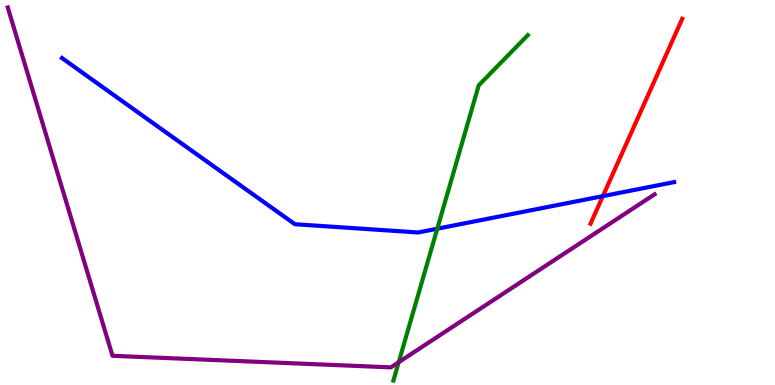[{'lines': ['blue', 'red'], 'intersections': [{'x': 7.78, 'y': 4.91}]}, {'lines': ['green', 'red'], 'intersections': []}, {'lines': ['purple', 'red'], 'intersections': []}, {'lines': ['blue', 'green'], 'intersections': [{'x': 5.64, 'y': 4.06}]}, {'lines': ['blue', 'purple'], 'intersections': []}, {'lines': ['green', 'purple'], 'intersections': [{'x': 5.14, 'y': 0.592}]}]